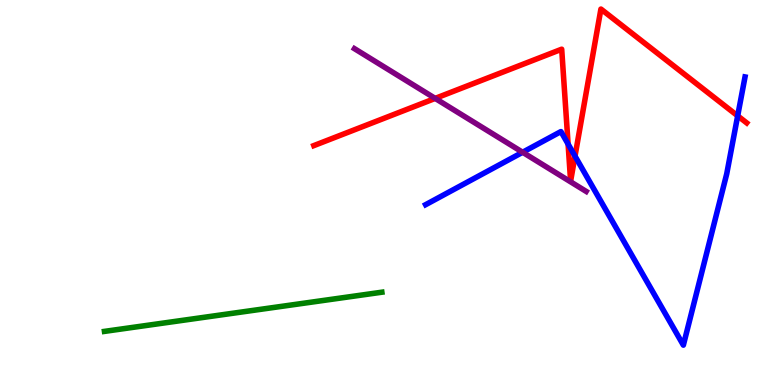[{'lines': ['blue', 'red'], 'intersections': [{'x': 7.33, 'y': 6.26}, {'x': 7.42, 'y': 5.94}, {'x': 9.52, 'y': 6.99}]}, {'lines': ['green', 'red'], 'intersections': []}, {'lines': ['purple', 'red'], 'intersections': [{'x': 5.62, 'y': 7.44}]}, {'lines': ['blue', 'green'], 'intersections': []}, {'lines': ['blue', 'purple'], 'intersections': [{'x': 6.74, 'y': 6.05}]}, {'lines': ['green', 'purple'], 'intersections': []}]